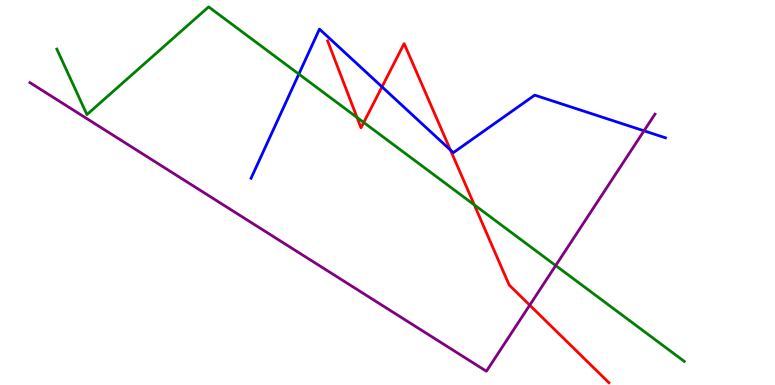[{'lines': ['blue', 'red'], 'intersections': [{'x': 4.93, 'y': 7.74}, {'x': 5.81, 'y': 6.1}]}, {'lines': ['green', 'red'], 'intersections': [{'x': 4.61, 'y': 6.95}, {'x': 4.69, 'y': 6.82}, {'x': 6.12, 'y': 4.68}]}, {'lines': ['purple', 'red'], 'intersections': [{'x': 6.84, 'y': 2.07}]}, {'lines': ['blue', 'green'], 'intersections': [{'x': 3.86, 'y': 8.08}]}, {'lines': ['blue', 'purple'], 'intersections': [{'x': 8.31, 'y': 6.6}]}, {'lines': ['green', 'purple'], 'intersections': [{'x': 7.17, 'y': 3.1}]}]